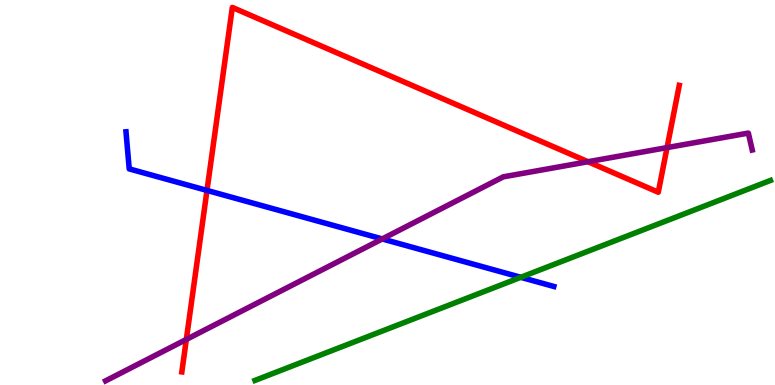[{'lines': ['blue', 'red'], 'intersections': [{'x': 2.67, 'y': 5.05}]}, {'lines': ['green', 'red'], 'intersections': []}, {'lines': ['purple', 'red'], 'intersections': [{'x': 2.4, 'y': 1.18}, {'x': 7.59, 'y': 5.8}, {'x': 8.61, 'y': 6.17}]}, {'lines': ['blue', 'green'], 'intersections': [{'x': 6.72, 'y': 2.8}]}, {'lines': ['blue', 'purple'], 'intersections': [{'x': 4.93, 'y': 3.79}]}, {'lines': ['green', 'purple'], 'intersections': []}]